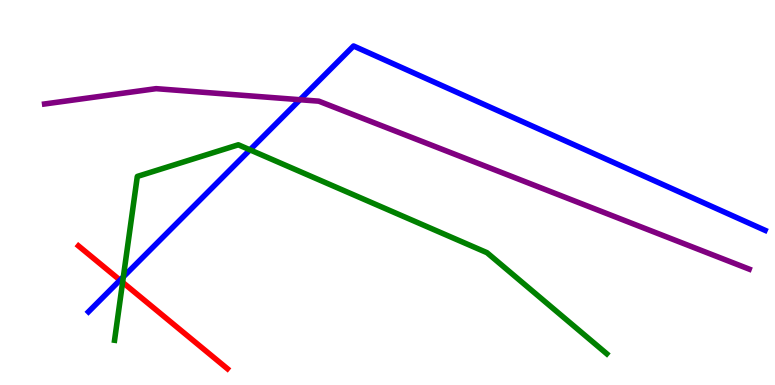[{'lines': ['blue', 'red'], 'intersections': [{'x': 1.55, 'y': 2.72}]}, {'lines': ['green', 'red'], 'intersections': [{'x': 1.58, 'y': 2.67}]}, {'lines': ['purple', 'red'], 'intersections': []}, {'lines': ['blue', 'green'], 'intersections': [{'x': 1.59, 'y': 2.81}, {'x': 3.23, 'y': 6.11}]}, {'lines': ['blue', 'purple'], 'intersections': [{'x': 3.87, 'y': 7.41}]}, {'lines': ['green', 'purple'], 'intersections': []}]